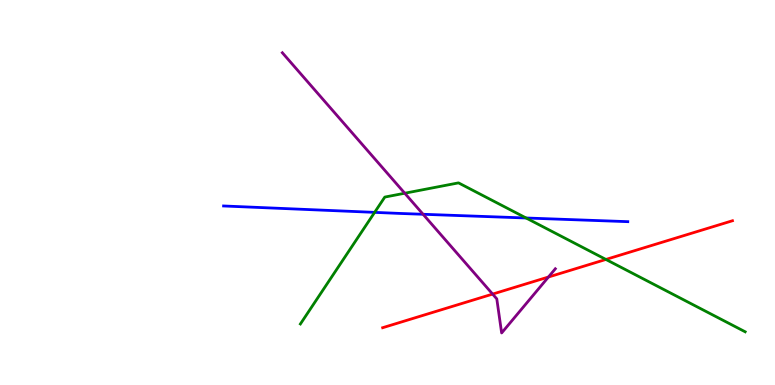[{'lines': ['blue', 'red'], 'intersections': []}, {'lines': ['green', 'red'], 'intersections': [{'x': 7.82, 'y': 3.26}]}, {'lines': ['purple', 'red'], 'intersections': [{'x': 6.36, 'y': 2.36}, {'x': 7.08, 'y': 2.8}]}, {'lines': ['blue', 'green'], 'intersections': [{'x': 4.83, 'y': 4.48}, {'x': 6.79, 'y': 4.34}]}, {'lines': ['blue', 'purple'], 'intersections': [{'x': 5.46, 'y': 4.43}]}, {'lines': ['green', 'purple'], 'intersections': [{'x': 5.22, 'y': 4.98}]}]